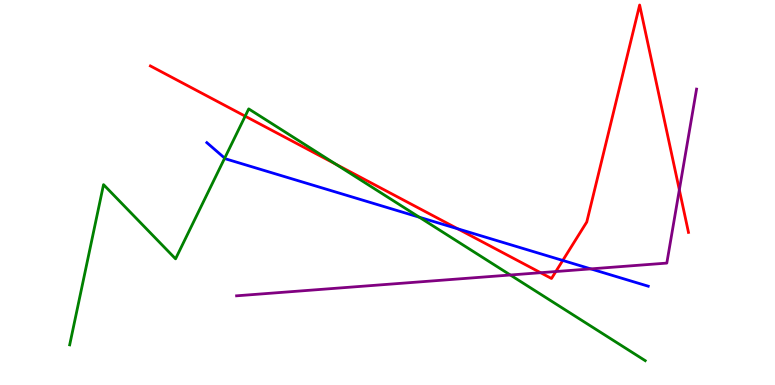[{'lines': ['blue', 'red'], 'intersections': [{'x': 5.91, 'y': 4.06}, {'x': 7.26, 'y': 3.24}]}, {'lines': ['green', 'red'], 'intersections': [{'x': 3.16, 'y': 6.98}, {'x': 4.33, 'y': 5.74}]}, {'lines': ['purple', 'red'], 'intersections': [{'x': 6.98, 'y': 2.92}, {'x': 7.17, 'y': 2.95}, {'x': 8.77, 'y': 5.07}]}, {'lines': ['blue', 'green'], 'intersections': [{'x': 2.9, 'y': 5.89}, {'x': 5.41, 'y': 4.36}]}, {'lines': ['blue', 'purple'], 'intersections': [{'x': 7.62, 'y': 3.02}]}, {'lines': ['green', 'purple'], 'intersections': [{'x': 6.58, 'y': 2.86}]}]